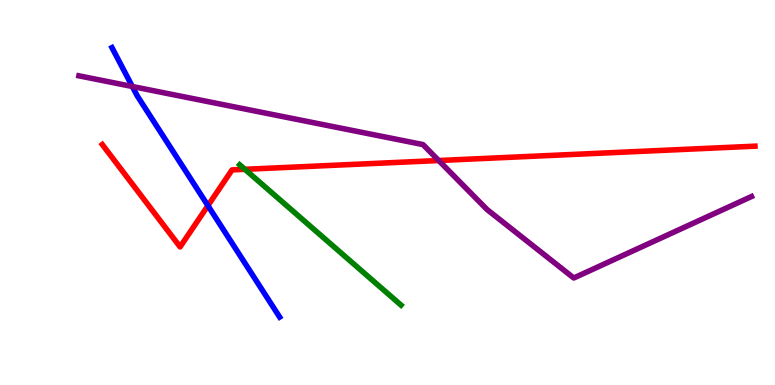[{'lines': ['blue', 'red'], 'intersections': [{'x': 2.68, 'y': 4.66}]}, {'lines': ['green', 'red'], 'intersections': [{'x': 3.16, 'y': 5.6}]}, {'lines': ['purple', 'red'], 'intersections': [{'x': 5.66, 'y': 5.83}]}, {'lines': ['blue', 'green'], 'intersections': []}, {'lines': ['blue', 'purple'], 'intersections': [{'x': 1.71, 'y': 7.75}]}, {'lines': ['green', 'purple'], 'intersections': []}]